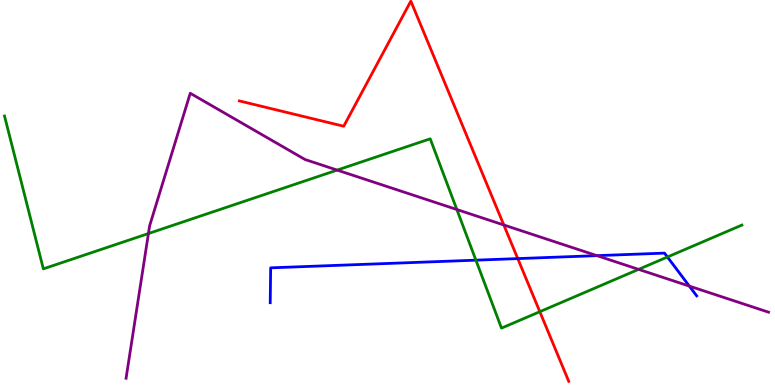[{'lines': ['blue', 'red'], 'intersections': [{'x': 6.68, 'y': 3.28}]}, {'lines': ['green', 'red'], 'intersections': [{'x': 6.97, 'y': 1.9}]}, {'lines': ['purple', 'red'], 'intersections': [{'x': 6.5, 'y': 4.16}]}, {'lines': ['blue', 'green'], 'intersections': [{'x': 6.14, 'y': 3.24}, {'x': 8.61, 'y': 3.32}]}, {'lines': ['blue', 'purple'], 'intersections': [{'x': 7.7, 'y': 3.36}, {'x': 8.89, 'y': 2.57}]}, {'lines': ['green', 'purple'], 'intersections': [{'x': 1.92, 'y': 3.93}, {'x': 4.35, 'y': 5.58}, {'x': 5.89, 'y': 4.56}, {'x': 8.24, 'y': 3.0}]}]